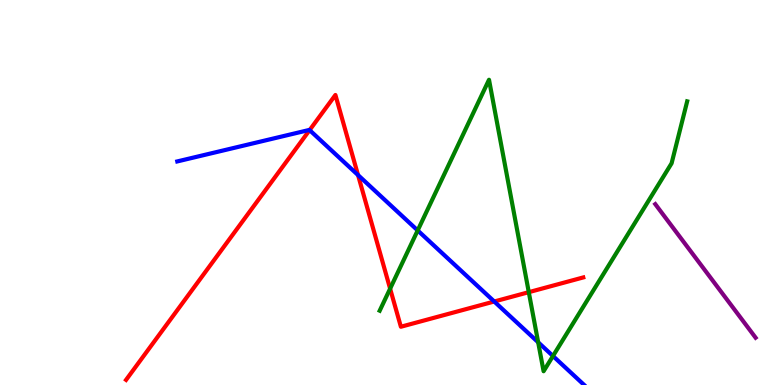[{'lines': ['blue', 'red'], 'intersections': [{'x': 3.99, 'y': 6.62}, {'x': 4.62, 'y': 5.45}, {'x': 6.38, 'y': 2.17}]}, {'lines': ['green', 'red'], 'intersections': [{'x': 5.03, 'y': 2.5}, {'x': 6.82, 'y': 2.41}]}, {'lines': ['purple', 'red'], 'intersections': []}, {'lines': ['blue', 'green'], 'intersections': [{'x': 5.39, 'y': 4.01}, {'x': 6.94, 'y': 1.11}, {'x': 7.14, 'y': 0.753}]}, {'lines': ['blue', 'purple'], 'intersections': []}, {'lines': ['green', 'purple'], 'intersections': []}]